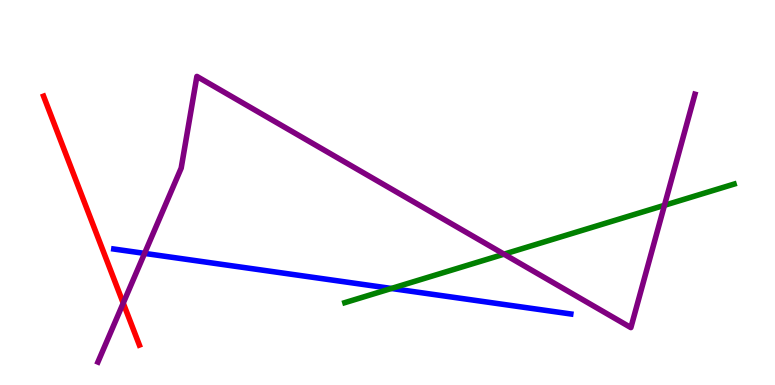[{'lines': ['blue', 'red'], 'intersections': []}, {'lines': ['green', 'red'], 'intersections': []}, {'lines': ['purple', 'red'], 'intersections': [{'x': 1.59, 'y': 2.13}]}, {'lines': ['blue', 'green'], 'intersections': [{'x': 5.05, 'y': 2.51}]}, {'lines': ['blue', 'purple'], 'intersections': [{'x': 1.87, 'y': 3.42}]}, {'lines': ['green', 'purple'], 'intersections': [{'x': 6.5, 'y': 3.4}, {'x': 8.57, 'y': 4.67}]}]